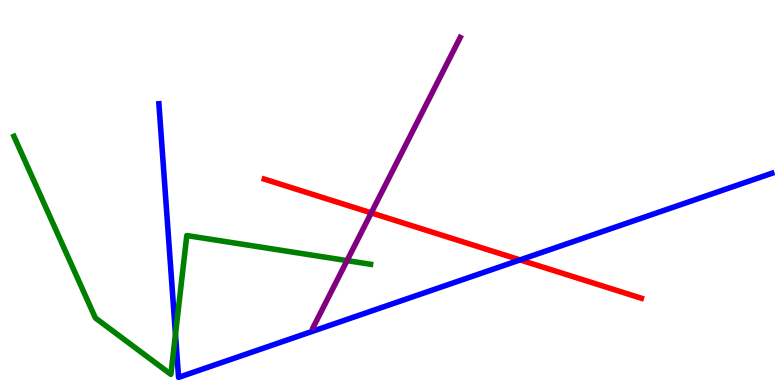[{'lines': ['blue', 'red'], 'intersections': [{'x': 6.71, 'y': 3.25}]}, {'lines': ['green', 'red'], 'intersections': []}, {'lines': ['purple', 'red'], 'intersections': [{'x': 4.79, 'y': 4.47}]}, {'lines': ['blue', 'green'], 'intersections': [{'x': 2.26, 'y': 1.32}]}, {'lines': ['blue', 'purple'], 'intersections': []}, {'lines': ['green', 'purple'], 'intersections': [{'x': 4.48, 'y': 3.23}]}]